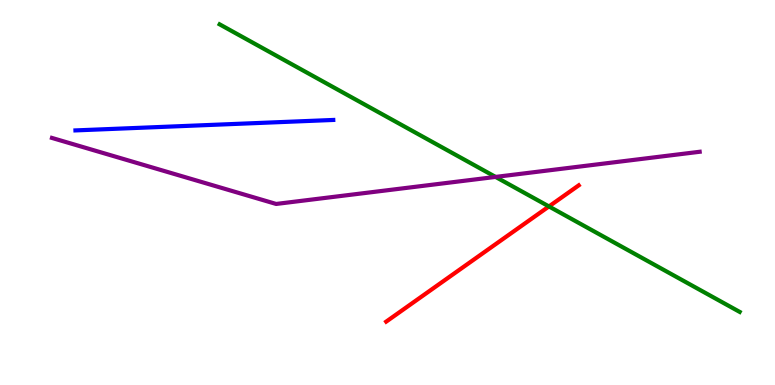[{'lines': ['blue', 'red'], 'intersections': []}, {'lines': ['green', 'red'], 'intersections': [{'x': 7.08, 'y': 4.64}]}, {'lines': ['purple', 'red'], 'intersections': []}, {'lines': ['blue', 'green'], 'intersections': []}, {'lines': ['blue', 'purple'], 'intersections': []}, {'lines': ['green', 'purple'], 'intersections': [{'x': 6.39, 'y': 5.4}]}]